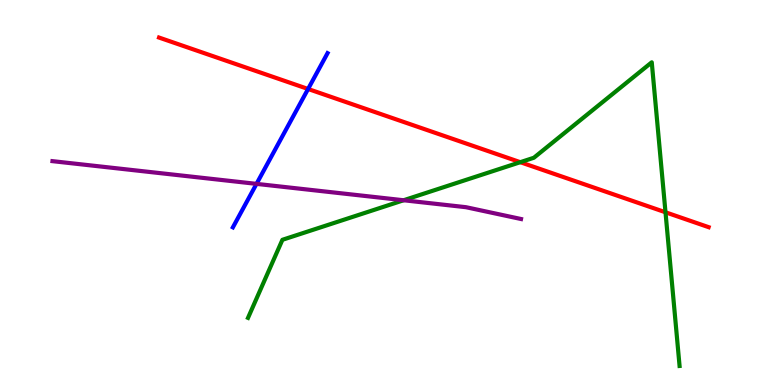[{'lines': ['blue', 'red'], 'intersections': [{'x': 3.98, 'y': 7.69}]}, {'lines': ['green', 'red'], 'intersections': [{'x': 6.71, 'y': 5.79}, {'x': 8.59, 'y': 4.49}]}, {'lines': ['purple', 'red'], 'intersections': []}, {'lines': ['blue', 'green'], 'intersections': []}, {'lines': ['blue', 'purple'], 'intersections': [{'x': 3.31, 'y': 5.22}]}, {'lines': ['green', 'purple'], 'intersections': [{'x': 5.21, 'y': 4.8}]}]